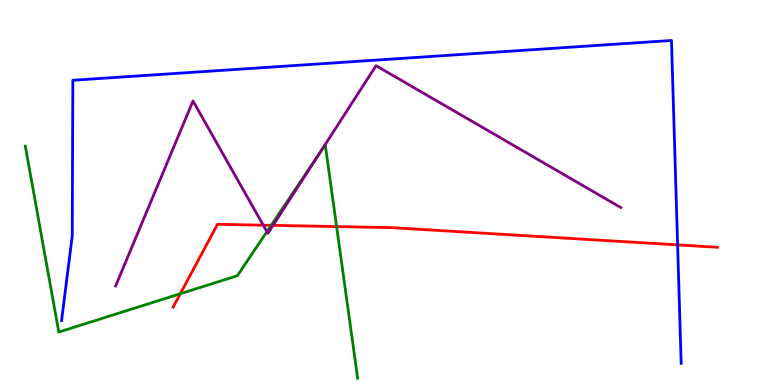[{'lines': ['blue', 'red'], 'intersections': [{'x': 8.74, 'y': 3.64}]}, {'lines': ['green', 'red'], 'intersections': [{'x': 2.33, 'y': 2.37}, {'x': 3.5, 'y': 4.15}, {'x': 4.34, 'y': 4.11}]}, {'lines': ['purple', 'red'], 'intersections': [{'x': 3.4, 'y': 4.15}, {'x': 3.52, 'y': 4.15}]}, {'lines': ['blue', 'green'], 'intersections': []}, {'lines': ['blue', 'purple'], 'intersections': []}, {'lines': ['green', 'purple'], 'intersections': [{'x': 3.44, 'y': 3.98}, {'x': 4.12, 'y': 6.02}]}]